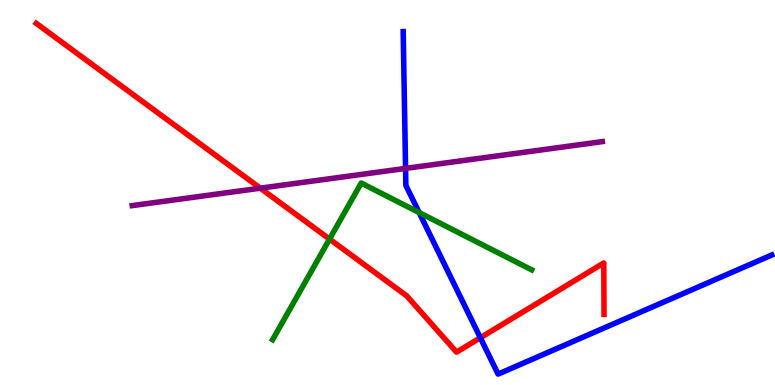[{'lines': ['blue', 'red'], 'intersections': [{'x': 6.2, 'y': 1.23}]}, {'lines': ['green', 'red'], 'intersections': [{'x': 4.25, 'y': 3.79}]}, {'lines': ['purple', 'red'], 'intersections': [{'x': 3.36, 'y': 5.11}]}, {'lines': ['blue', 'green'], 'intersections': [{'x': 5.41, 'y': 4.48}]}, {'lines': ['blue', 'purple'], 'intersections': [{'x': 5.23, 'y': 5.63}]}, {'lines': ['green', 'purple'], 'intersections': []}]